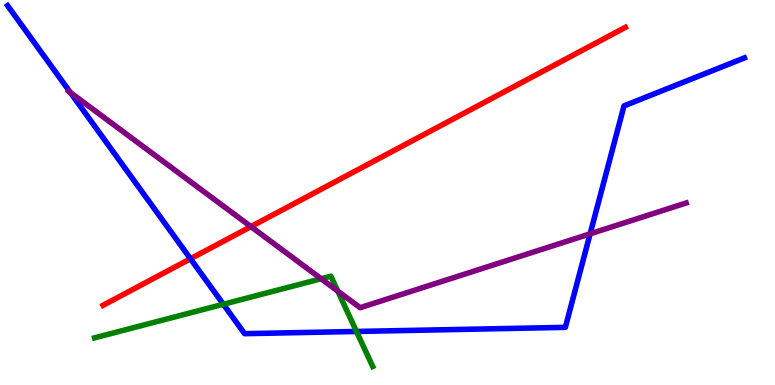[{'lines': ['blue', 'red'], 'intersections': [{'x': 2.46, 'y': 3.28}]}, {'lines': ['green', 'red'], 'intersections': []}, {'lines': ['purple', 'red'], 'intersections': [{'x': 3.24, 'y': 4.11}]}, {'lines': ['blue', 'green'], 'intersections': [{'x': 2.88, 'y': 2.1}, {'x': 4.6, 'y': 1.39}]}, {'lines': ['blue', 'purple'], 'intersections': [{'x': 0.907, 'y': 7.6}, {'x': 7.61, 'y': 3.93}]}, {'lines': ['green', 'purple'], 'intersections': [{'x': 4.14, 'y': 2.76}, {'x': 4.36, 'y': 2.44}]}]